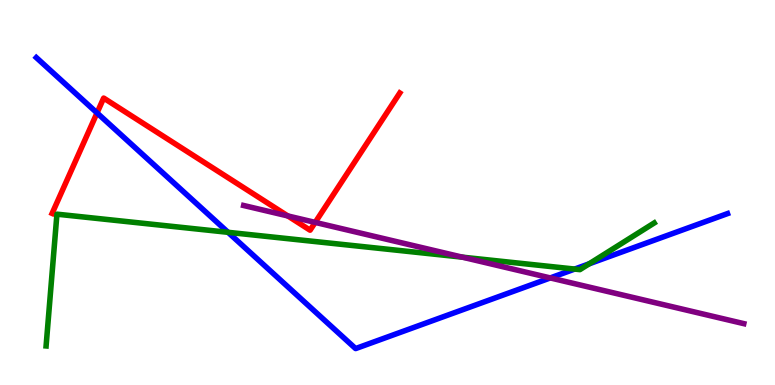[{'lines': ['blue', 'red'], 'intersections': [{'x': 1.25, 'y': 7.07}]}, {'lines': ['green', 'red'], 'intersections': []}, {'lines': ['purple', 'red'], 'intersections': [{'x': 3.71, 'y': 4.39}, {'x': 4.07, 'y': 4.22}]}, {'lines': ['blue', 'green'], 'intersections': [{'x': 2.94, 'y': 3.97}, {'x': 7.42, 'y': 3.01}, {'x': 7.6, 'y': 3.15}]}, {'lines': ['blue', 'purple'], 'intersections': [{'x': 7.1, 'y': 2.78}]}, {'lines': ['green', 'purple'], 'intersections': [{'x': 5.97, 'y': 3.32}]}]